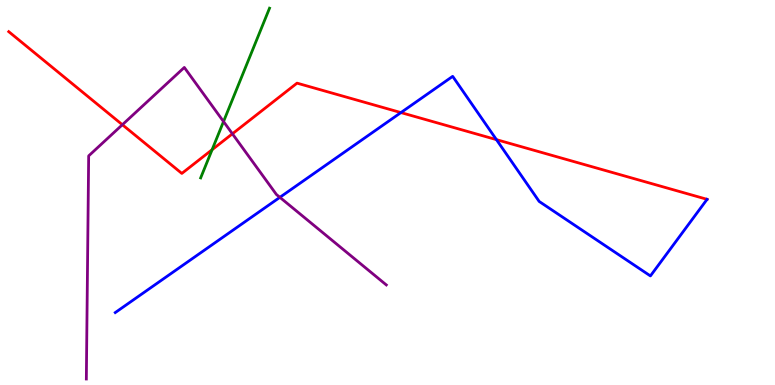[{'lines': ['blue', 'red'], 'intersections': [{'x': 5.17, 'y': 7.08}, {'x': 6.41, 'y': 6.37}]}, {'lines': ['green', 'red'], 'intersections': [{'x': 2.74, 'y': 6.11}]}, {'lines': ['purple', 'red'], 'intersections': [{'x': 1.58, 'y': 6.76}, {'x': 3.0, 'y': 6.52}]}, {'lines': ['blue', 'green'], 'intersections': []}, {'lines': ['blue', 'purple'], 'intersections': [{'x': 3.61, 'y': 4.87}]}, {'lines': ['green', 'purple'], 'intersections': [{'x': 2.88, 'y': 6.84}]}]